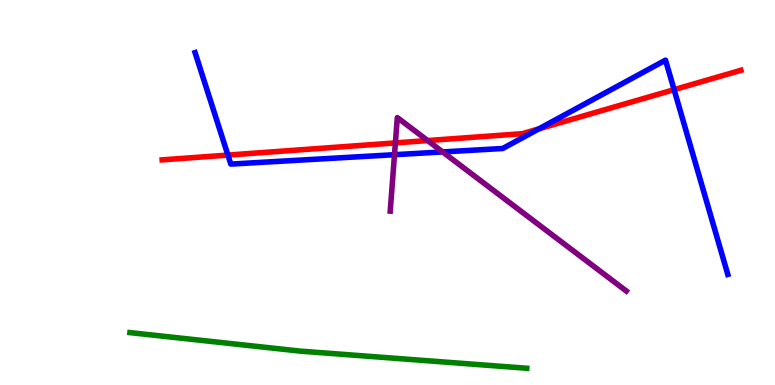[{'lines': ['blue', 'red'], 'intersections': [{'x': 2.94, 'y': 5.97}, {'x': 6.95, 'y': 6.65}, {'x': 8.7, 'y': 7.67}]}, {'lines': ['green', 'red'], 'intersections': []}, {'lines': ['purple', 'red'], 'intersections': [{'x': 5.1, 'y': 6.29}, {'x': 5.52, 'y': 6.35}]}, {'lines': ['blue', 'green'], 'intersections': []}, {'lines': ['blue', 'purple'], 'intersections': [{'x': 5.09, 'y': 5.98}, {'x': 5.71, 'y': 6.05}]}, {'lines': ['green', 'purple'], 'intersections': []}]